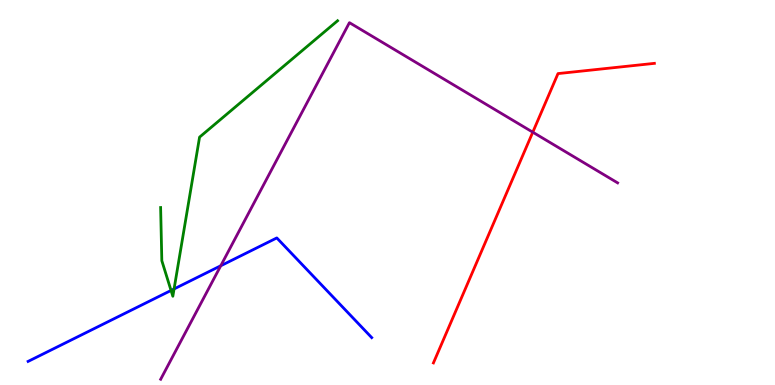[{'lines': ['blue', 'red'], 'intersections': []}, {'lines': ['green', 'red'], 'intersections': []}, {'lines': ['purple', 'red'], 'intersections': [{'x': 6.87, 'y': 6.57}]}, {'lines': ['blue', 'green'], 'intersections': [{'x': 2.21, 'y': 2.46}, {'x': 2.25, 'y': 2.5}]}, {'lines': ['blue', 'purple'], 'intersections': [{'x': 2.85, 'y': 3.1}]}, {'lines': ['green', 'purple'], 'intersections': []}]